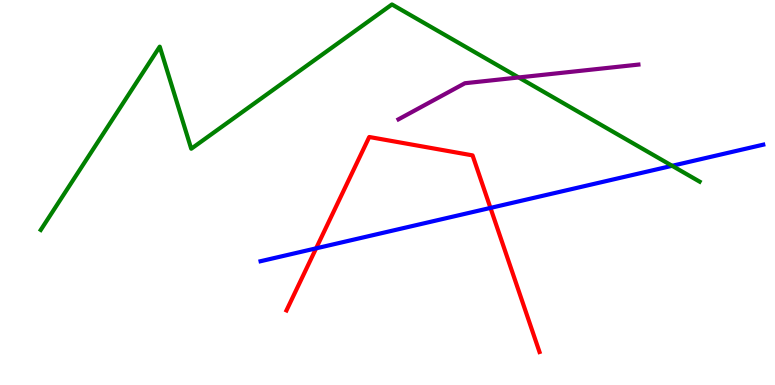[{'lines': ['blue', 'red'], 'intersections': [{'x': 4.08, 'y': 3.55}, {'x': 6.33, 'y': 4.6}]}, {'lines': ['green', 'red'], 'intersections': []}, {'lines': ['purple', 'red'], 'intersections': []}, {'lines': ['blue', 'green'], 'intersections': [{'x': 8.67, 'y': 5.69}]}, {'lines': ['blue', 'purple'], 'intersections': []}, {'lines': ['green', 'purple'], 'intersections': [{'x': 6.69, 'y': 7.99}]}]